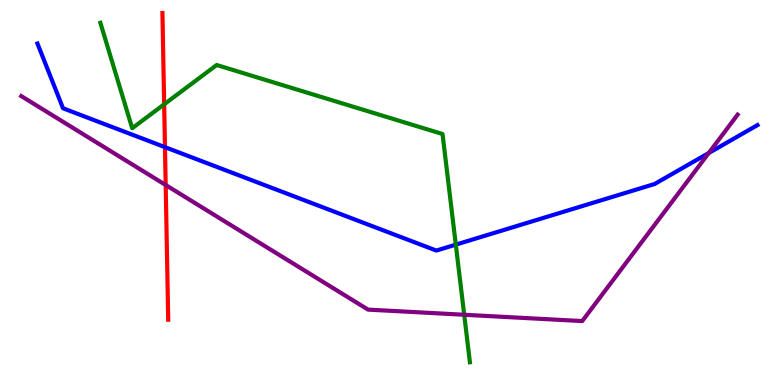[{'lines': ['blue', 'red'], 'intersections': [{'x': 2.13, 'y': 6.18}]}, {'lines': ['green', 'red'], 'intersections': [{'x': 2.12, 'y': 7.29}]}, {'lines': ['purple', 'red'], 'intersections': [{'x': 2.14, 'y': 5.19}]}, {'lines': ['blue', 'green'], 'intersections': [{'x': 5.88, 'y': 3.65}]}, {'lines': ['blue', 'purple'], 'intersections': [{'x': 9.15, 'y': 6.03}]}, {'lines': ['green', 'purple'], 'intersections': [{'x': 5.99, 'y': 1.82}]}]